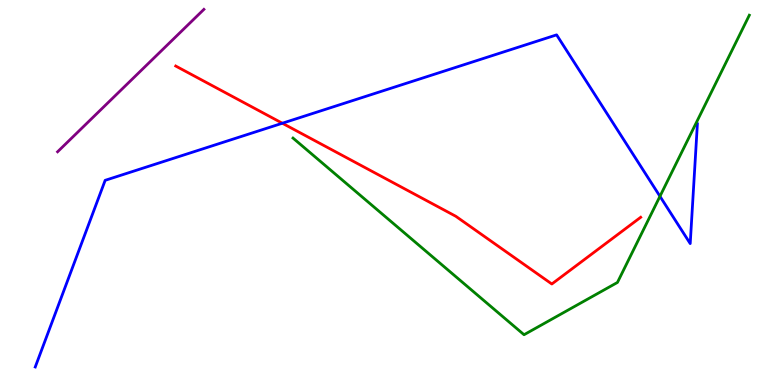[{'lines': ['blue', 'red'], 'intersections': [{'x': 3.64, 'y': 6.8}]}, {'lines': ['green', 'red'], 'intersections': []}, {'lines': ['purple', 'red'], 'intersections': []}, {'lines': ['blue', 'green'], 'intersections': [{'x': 8.52, 'y': 4.9}]}, {'lines': ['blue', 'purple'], 'intersections': []}, {'lines': ['green', 'purple'], 'intersections': []}]